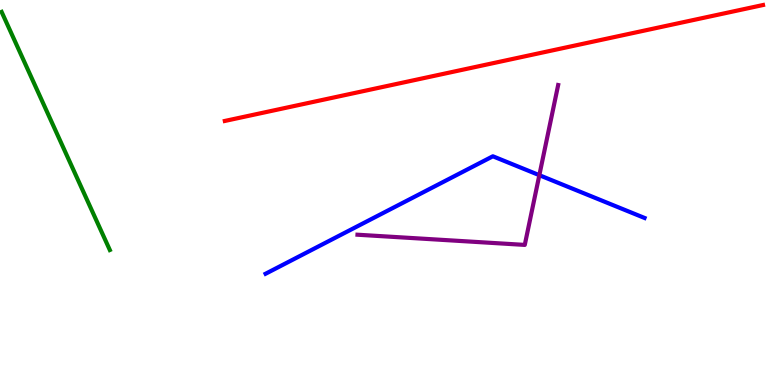[{'lines': ['blue', 'red'], 'intersections': []}, {'lines': ['green', 'red'], 'intersections': []}, {'lines': ['purple', 'red'], 'intersections': []}, {'lines': ['blue', 'green'], 'intersections': []}, {'lines': ['blue', 'purple'], 'intersections': [{'x': 6.96, 'y': 5.45}]}, {'lines': ['green', 'purple'], 'intersections': []}]